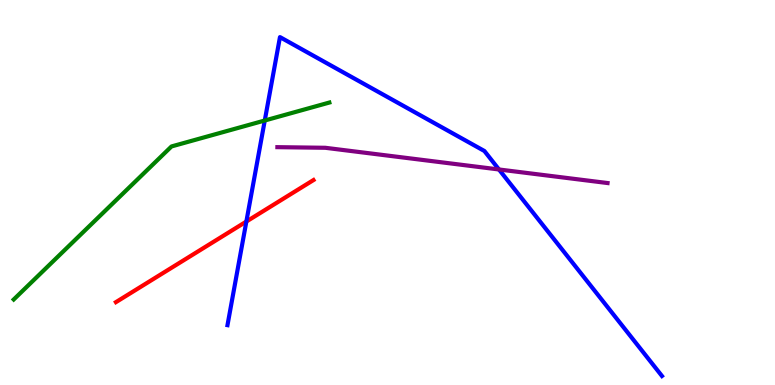[{'lines': ['blue', 'red'], 'intersections': [{'x': 3.18, 'y': 4.25}]}, {'lines': ['green', 'red'], 'intersections': []}, {'lines': ['purple', 'red'], 'intersections': []}, {'lines': ['blue', 'green'], 'intersections': [{'x': 3.42, 'y': 6.87}]}, {'lines': ['blue', 'purple'], 'intersections': [{'x': 6.44, 'y': 5.6}]}, {'lines': ['green', 'purple'], 'intersections': []}]